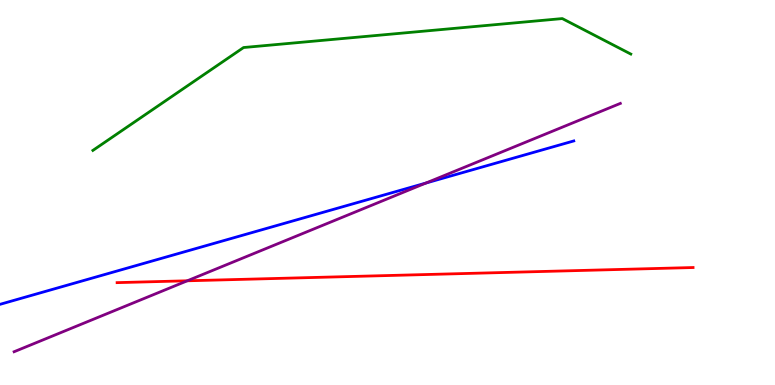[{'lines': ['blue', 'red'], 'intersections': []}, {'lines': ['green', 'red'], 'intersections': []}, {'lines': ['purple', 'red'], 'intersections': [{'x': 2.42, 'y': 2.71}]}, {'lines': ['blue', 'green'], 'intersections': []}, {'lines': ['blue', 'purple'], 'intersections': [{'x': 5.5, 'y': 5.25}]}, {'lines': ['green', 'purple'], 'intersections': []}]